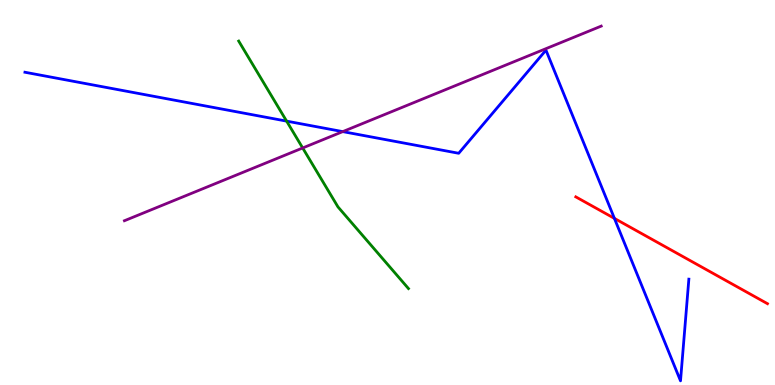[{'lines': ['blue', 'red'], 'intersections': [{'x': 7.93, 'y': 4.33}]}, {'lines': ['green', 'red'], 'intersections': []}, {'lines': ['purple', 'red'], 'intersections': []}, {'lines': ['blue', 'green'], 'intersections': [{'x': 3.7, 'y': 6.85}]}, {'lines': ['blue', 'purple'], 'intersections': [{'x': 4.42, 'y': 6.58}]}, {'lines': ['green', 'purple'], 'intersections': [{'x': 3.91, 'y': 6.16}]}]